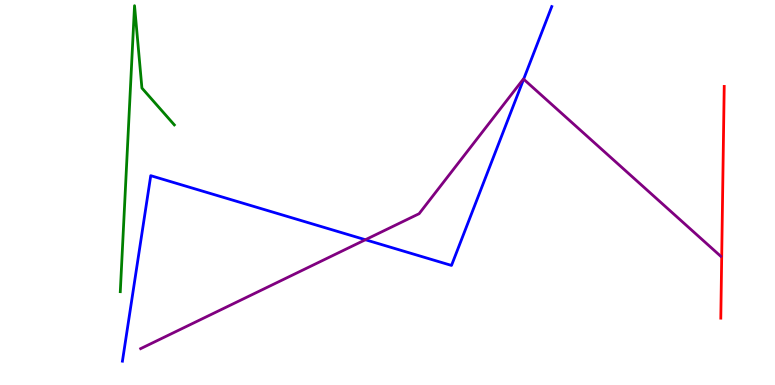[{'lines': ['blue', 'red'], 'intersections': []}, {'lines': ['green', 'red'], 'intersections': []}, {'lines': ['purple', 'red'], 'intersections': []}, {'lines': ['blue', 'green'], 'intersections': []}, {'lines': ['blue', 'purple'], 'intersections': [{'x': 4.71, 'y': 3.77}, {'x': 6.76, 'y': 7.94}]}, {'lines': ['green', 'purple'], 'intersections': []}]